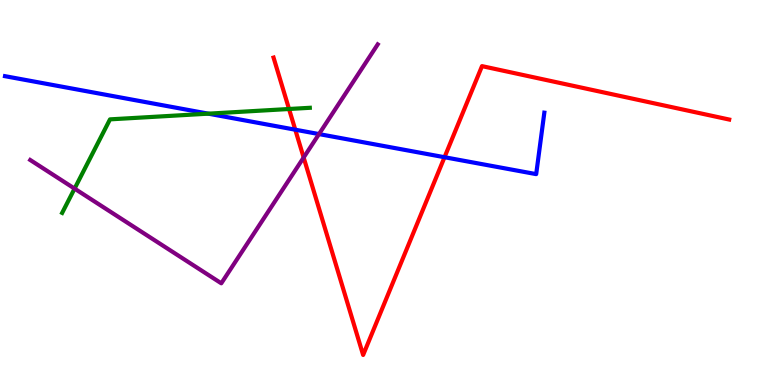[{'lines': ['blue', 'red'], 'intersections': [{'x': 3.81, 'y': 6.63}, {'x': 5.74, 'y': 5.92}]}, {'lines': ['green', 'red'], 'intersections': [{'x': 3.73, 'y': 7.17}]}, {'lines': ['purple', 'red'], 'intersections': [{'x': 3.92, 'y': 5.91}]}, {'lines': ['blue', 'green'], 'intersections': [{'x': 2.69, 'y': 7.05}]}, {'lines': ['blue', 'purple'], 'intersections': [{'x': 4.12, 'y': 6.52}]}, {'lines': ['green', 'purple'], 'intersections': [{'x': 0.962, 'y': 5.1}]}]